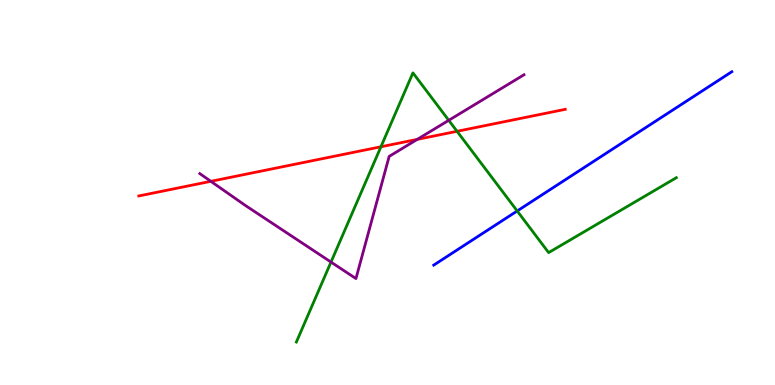[{'lines': ['blue', 'red'], 'intersections': []}, {'lines': ['green', 'red'], 'intersections': [{'x': 4.92, 'y': 6.19}, {'x': 5.9, 'y': 6.59}]}, {'lines': ['purple', 'red'], 'intersections': [{'x': 2.72, 'y': 5.29}, {'x': 5.38, 'y': 6.38}]}, {'lines': ['blue', 'green'], 'intersections': [{'x': 6.67, 'y': 4.52}]}, {'lines': ['blue', 'purple'], 'intersections': []}, {'lines': ['green', 'purple'], 'intersections': [{'x': 4.27, 'y': 3.19}, {'x': 5.79, 'y': 6.87}]}]